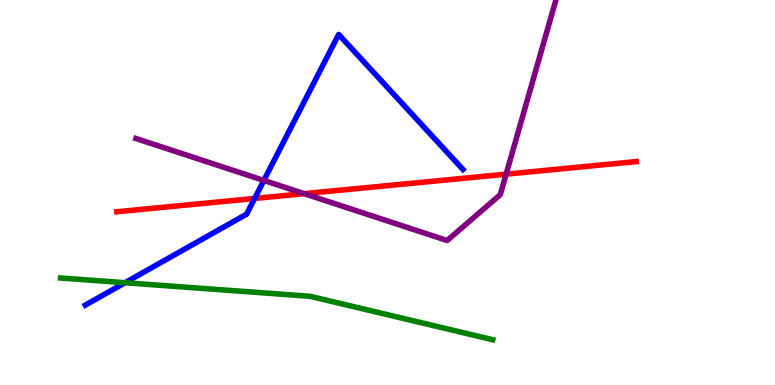[{'lines': ['blue', 'red'], 'intersections': [{'x': 3.29, 'y': 4.85}]}, {'lines': ['green', 'red'], 'intersections': []}, {'lines': ['purple', 'red'], 'intersections': [{'x': 3.93, 'y': 4.97}, {'x': 6.53, 'y': 5.48}]}, {'lines': ['blue', 'green'], 'intersections': [{'x': 1.61, 'y': 2.66}]}, {'lines': ['blue', 'purple'], 'intersections': [{'x': 3.4, 'y': 5.31}]}, {'lines': ['green', 'purple'], 'intersections': []}]